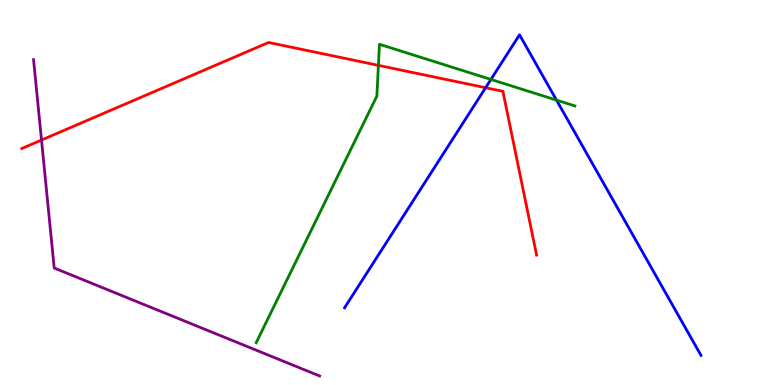[{'lines': ['blue', 'red'], 'intersections': [{'x': 6.27, 'y': 7.72}]}, {'lines': ['green', 'red'], 'intersections': [{'x': 4.88, 'y': 8.3}]}, {'lines': ['purple', 'red'], 'intersections': [{'x': 0.536, 'y': 6.36}]}, {'lines': ['blue', 'green'], 'intersections': [{'x': 6.33, 'y': 7.94}, {'x': 7.18, 'y': 7.4}]}, {'lines': ['blue', 'purple'], 'intersections': []}, {'lines': ['green', 'purple'], 'intersections': []}]